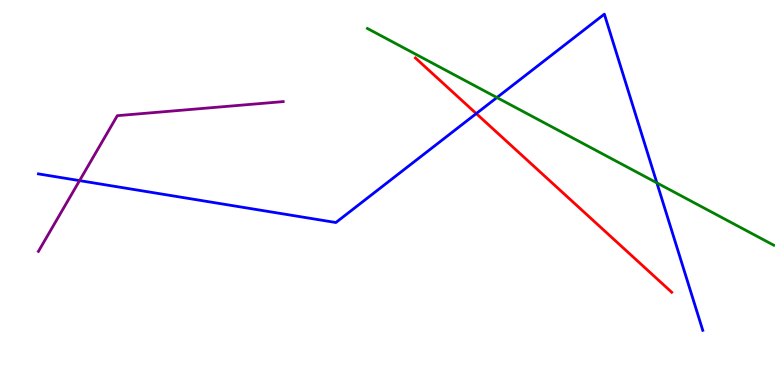[{'lines': ['blue', 'red'], 'intersections': [{'x': 6.15, 'y': 7.05}]}, {'lines': ['green', 'red'], 'intersections': []}, {'lines': ['purple', 'red'], 'intersections': []}, {'lines': ['blue', 'green'], 'intersections': [{'x': 6.41, 'y': 7.47}, {'x': 8.48, 'y': 5.25}]}, {'lines': ['blue', 'purple'], 'intersections': [{'x': 1.03, 'y': 5.31}]}, {'lines': ['green', 'purple'], 'intersections': []}]